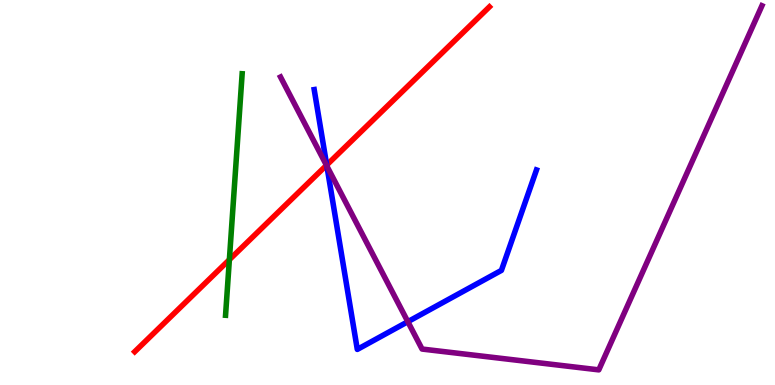[{'lines': ['blue', 'red'], 'intersections': [{'x': 4.22, 'y': 5.71}]}, {'lines': ['green', 'red'], 'intersections': [{'x': 2.96, 'y': 3.25}]}, {'lines': ['purple', 'red'], 'intersections': [{'x': 4.21, 'y': 5.71}]}, {'lines': ['blue', 'green'], 'intersections': []}, {'lines': ['blue', 'purple'], 'intersections': [{'x': 4.22, 'y': 5.69}, {'x': 5.26, 'y': 1.64}]}, {'lines': ['green', 'purple'], 'intersections': []}]